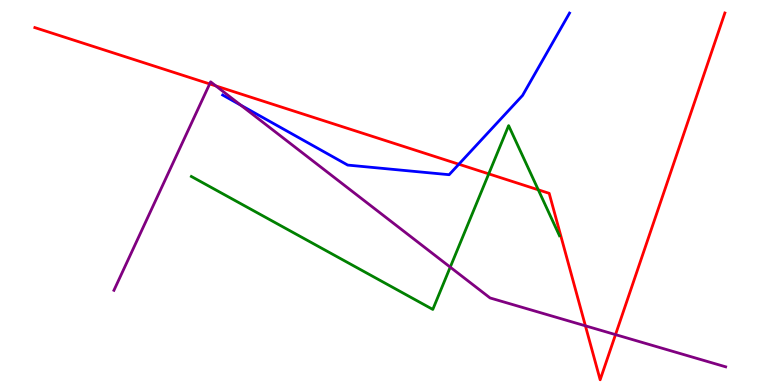[{'lines': ['blue', 'red'], 'intersections': [{'x': 5.92, 'y': 5.73}]}, {'lines': ['green', 'red'], 'intersections': [{'x': 6.31, 'y': 5.48}, {'x': 6.95, 'y': 5.07}]}, {'lines': ['purple', 'red'], 'intersections': [{'x': 2.71, 'y': 7.82}, {'x': 2.79, 'y': 7.77}, {'x': 7.55, 'y': 1.54}, {'x': 7.94, 'y': 1.31}]}, {'lines': ['blue', 'green'], 'intersections': []}, {'lines': ['blue', 'purple'], 'intersections': [{'x': 3.11, 'y': 7.27}]}, {'lines': ['green', 'purple'], 'intersections': [{'x': 5.81, 'y': 3.06}]}]